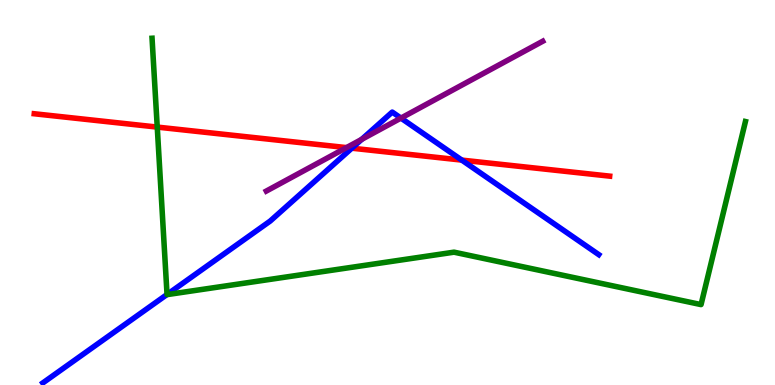[{'lines': ['blue', 'red'], 'intersections': [{'x': 4.54, 'y': 6.15}, {'x': 5.96, 'y': 5.84}]}, {'lines': ['green', 'red'], 'intersections': [{'x': 2.03, 'y': 6.7}]}, {'lines': ['purple', 'red'], 'intersections': [{'x': 4.47, 'y': 6.17}]}, {'lines': ['blue', 'green'], 'intersections': [{'x': 2.16, 'y': 2.35}]}, {'lines': ['blue', 'purple'], 'intersections': [{'x': 4.67, 'y': 6.38}, {'x': 5.17, 'y': 6.93}]}, {'lines': ['green', 'purple'], 'intersections': []}]